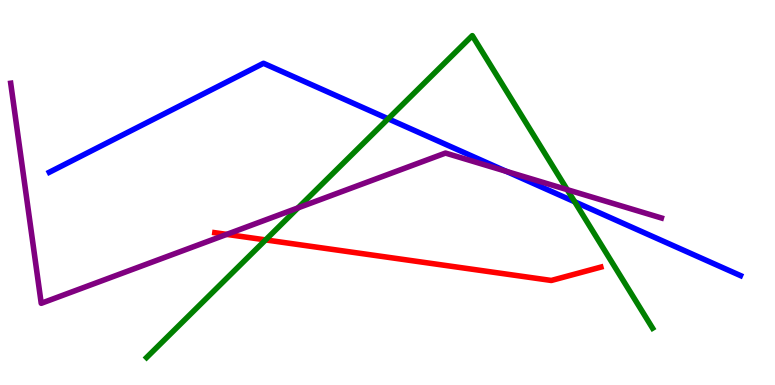[{'lines': ['blue', 'red'], 'intersections': []}, {'lines': ['green', 'red'], 'intersections': [{'x': 3.43, 'y': 3.77}]}, {'lines': ['purple', 'red'], 'intersections': [{'x': 2.92, 'y': 3.91}]}, {'lines': ['blue', 'green'], 'intersections': [{'x': 5.01, 'y': 6.91}, {'x': 7.42, 'y': 4.76}]}, {'lines': ['blue', 'purple'], 'intersections': [{'x': 6.53, 'y': 5.55}]}, {'lines': ['green', 'purple'], 'intersections': [{'x': 3.85, 'y': 4.6}, {'x': 7.32, 'y': 5.07}]}]